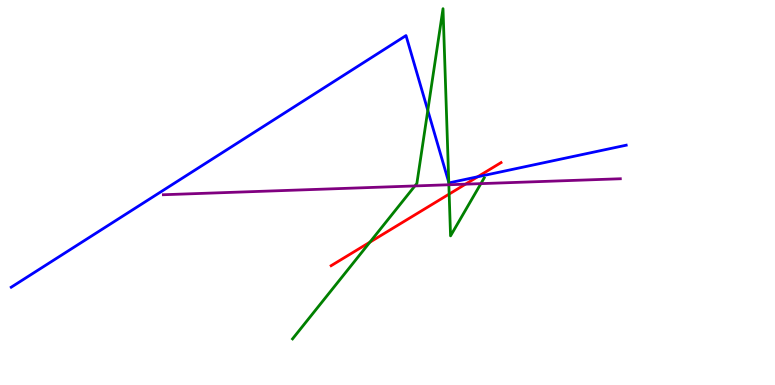[{'lines': ['blue', 'red'], 'intersections': [{'x': 6.16, 'y': 5.41}]}, {'lines': ['green', 'red'], 'intersections': [{'x': 4.77, 'y': 3.71}, {'x': 5.8, 'y': 4.96}]}, {'lines': ['purple', 'red'], 'intersections': [{'x': 6.01, 'y': 5.22}]}, {'lines': ['blue', 'green'], 'intersections': [{'x': 5.52, 'y': 7.13}, {'x': 5.79, 'y': 5.26}]}, {'lines': ['blue', 'purple'], 'intersections': []}, {'lines': ['green', 'purple'], 'intersections': [{'x': 5.35, 'y': 5.17}, {'x': 5.79, 'y': 5.2}, {'x': 6.2, 'y': 5.23}]}]